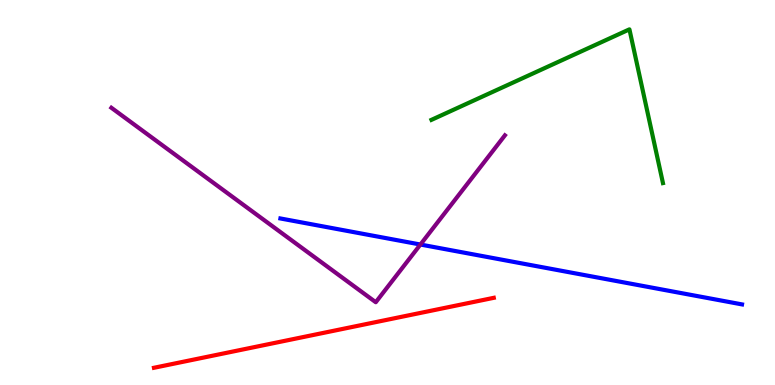[{'lines': ['blue', 'red'], 'intersections': []}, {'lines': ['green', 'red'], 'intersections': []}, {'lines': ['purple', 'red'], 'intersections': []}, {'lines': ['blue', 'green'], 'intersections': []}, {'lines': ['blue', 'purple'], 'intersections': [{'x': 5.42, 'y': 3.65}]}, {'lines': ['green', 'purple'], 'intersections': []}]